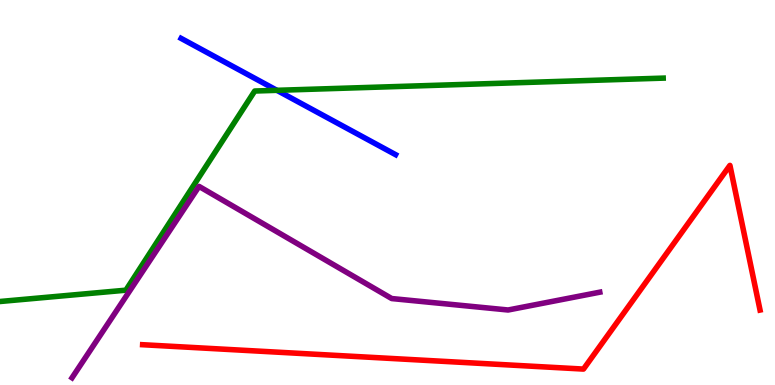[{'lines': ['blue', 'red'], 'intersections': []}, {'lines': ['green', 'red'], 'intersections': []}, {'lines': ['purple', 'red'], 'intersections': []}, {'lines': ['blue', 'green'], 'intersections': [{'x': 3.57, 'y': 7.65}]}, {'lines': ['blue', 'purple'], 'intersections': []}, {'lines': ['green', 'purple'], 'intersections': []}]